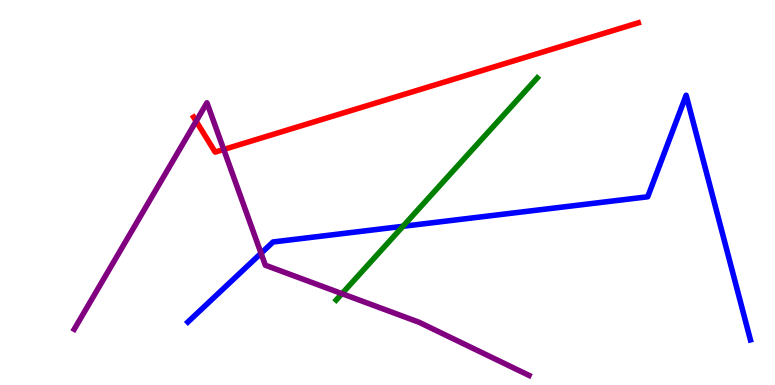[{'lines': ['blue', 'red'], 'intersections': []}, {'lines': ['green', 'red'], 'intersections': []}, {'lines': ['purple', 'red'], 'intersections': [{'x': 2.53, 'y': 6.85}, {'x': 2.89, 'y': 6.12}]}, {'lines': ['blue', 'green'], 'intersections': [{'x': 5.2, 'y': 4.12}]}, {'lines': ['blue', 'purple'], 'intersections': [{'x': 3.37, 'y': 3.42}]}, {'lines': ['green', 'purple'], 'intersections': [{'x': 4.41, 'y': 2.37}]}]